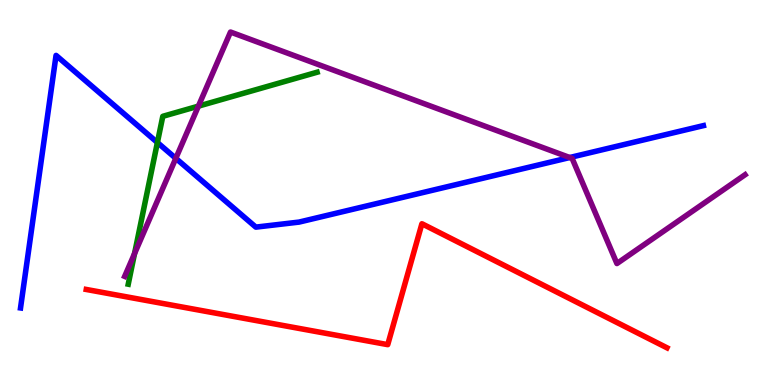[{'lines': ['blue', 'red'], 'intersections': []}, {'lines': ['green', 'red'], 'intersections': []}, {'lines': ['purple', 'red'], 'intersections': []}, {'lines': ['blue', 'green'], 'intersections': [{'x': 2.03, 'y': 6.3}]}, {'lines': ['blue', 'purple'], 'intersections': [{'x': 2.27, 'y': 5.89}, {'x': 7.35, 'y': 5.91}]}, {'lines': ['green', 'purple'], 'intersections': [{'x': 1.74, 'y': 3.41}, {'x': 2.56, 'y': 7.24}]}]